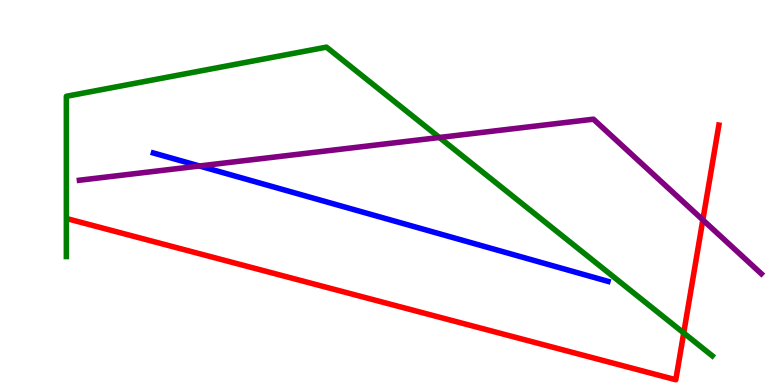[{'lines': ['blue', 'red'], 'intersections': []}, {'lines': ['green', 'red'], 'intersections': [{'x': 8.82, 'y': 1.35}]}, {'lines': ['purple', 'red'], 'intersections': [{'x': 9.07, 'y': 4.29}]}, {'lines': ['blue', 'green'], 'intersections': []}, {'lines': ['blue', 'purple'], 'intersections': [{'x': 2.57, 'y': 5.69}]}, {'lines': ['green', 'purple'], 'intersections': [{'x': 5.67, 'y': 6.43}]}]